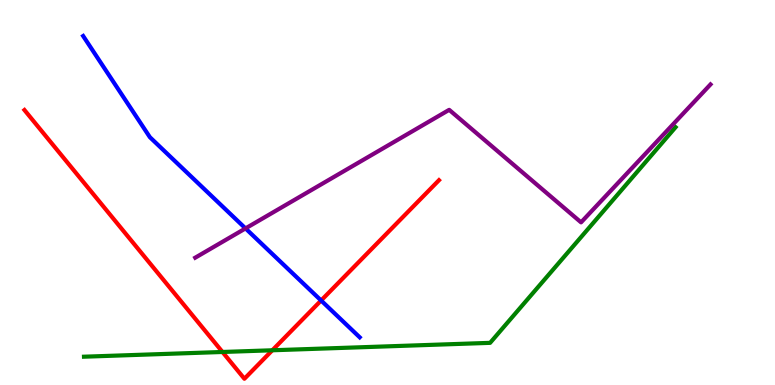[{'lines': ['blue', 'red'], 'intersections': [{'x': 4.14, 'y': 2.19}]}, {'lines': ['green', 'red'], 'intersections': [{'x': 2.87, 'y': 0.858}, {'x': 3.51, 'y': 0.902}]}, {'lines': ['purple', 'red'], 'intersections': []}, {'lines': ['blue', 'green'], 'intersections': []}, {'lines': ['blue', 'purple'], 'intersections': [{'x': 3.17, 'y': 4.07}]}, {'lines': ['green', 'purple'], 'intersections': []}]